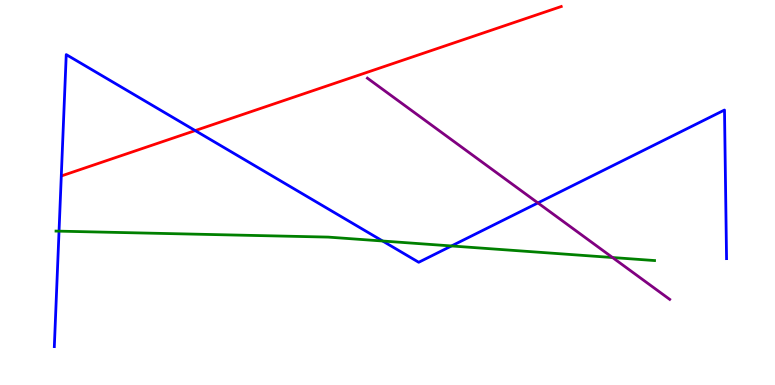[{'lines': ['blue', 'red'], 'intersections': [{'x': 2.52, 'y': 6.61}]}, {'lines': ['green', 'red'], 'intersections': []}, {'lines': ['purple', 'red'], 'intersections': []}, {'lines': ['blue', 'green'], 'intersections': [{'x': 0.762, 'y': 4.0}, {'x': 4.94, 'y': 3.74}, {'x': 5.83, 'y': 3.61}]}, {'lines': ['blue', 'purple'], 'intersections': [{'x': 6.94, 'y': 4.73}]}, {'lines': ['green', 'purple'], 'intersections': [{'x': 7.9, 'y': 3.31}]}]